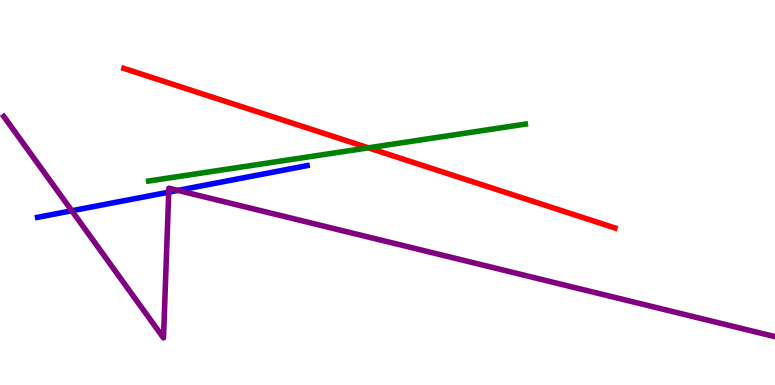[{'lines': ['blue', 'red'], 'intersections': []}, {'lines': ['green', 'red'], 'intersections': [{'x': 4.75, 'y': 6.16}]}, {'lines': ['purple', 'red'], 'intersections': []}, {'lines': ['blue', 'green'], 'intersections': []}, {'lines': ['blue', 'purple'], 'intersections': [{'x': 0.927, 'y': 4.53}, {'x': 2.18, 'y': 5.01}, {'x': 2.3, 'y': 5.05}]}, {'lines': ['green', 'purple'], 'intersections': []}]